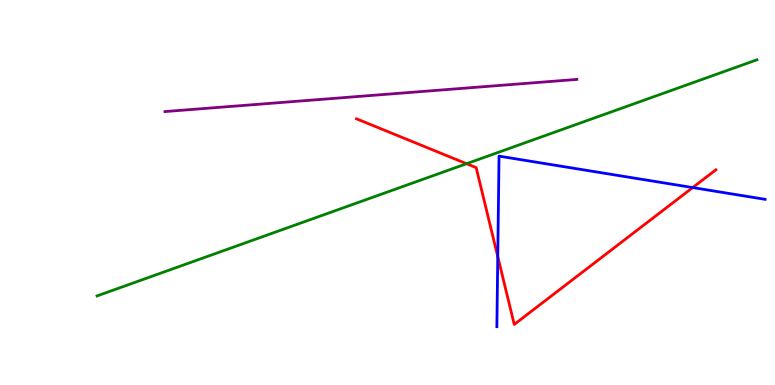[{'lines': ['blue', 'red'], 'intersections': [{'x': 6.42, 'y': 3.34}, {'x': 8.94, 'y': 5.13}]}, {'lines': ['green', 'red'], 'intersections': [{'x': 6.02, 'y': 5.75}]}, {'lines': ['purple', 'red'], 'intersections': []}, {'lines': ['blue', 'green'], 'intersections': []}, {'lines': ['blue', 'purple'], 'intersections': []}, {'lines': ['green', 'purple'], 'intersections': []}]